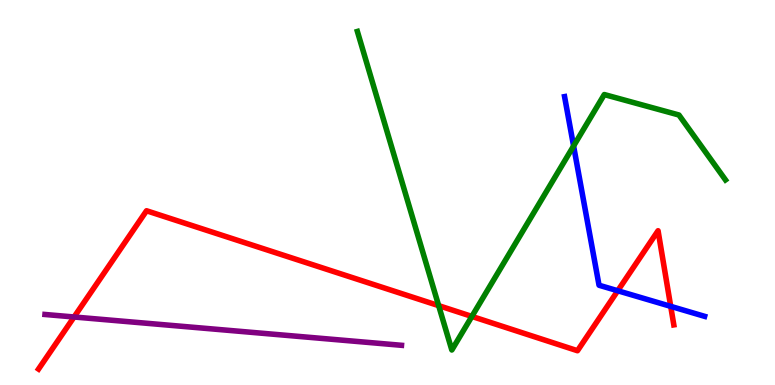[{'lines': ['blue', 'red'], 'intersections': [{'x': 7.97, 'y': 2.45}, {'x': 8.65, 'y': 2.04}]}, {'lines': ['green', 'red'], 'intersections': [{'x': 5.66, 'y': 2.06}, {'x': 6.09, 'y': 1.78}]}, {'lines': ['purple', 'red'], 'intersections': [{'x': 0.956, 'y': 1.77}]}, {'lines': ['blue', 'green'], 'intersections': [{'x': 7.4, 'y': 6.21}]}, {'lines': ['blue', 'purple'], 'intersections': []}, {'lines': ['green', 'purple'], 'intersections': []}]